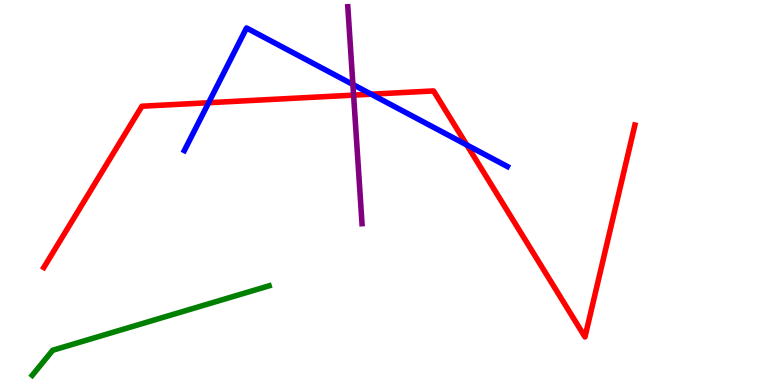[{'lines': ['blue', 'red'], 'intersections': [{'x': 2.69, 'y': 7.33}, {'x': 4.79, 'y': 7.55}, {'x': 6.02, 'y': 6.23}]}, {'lines': ['green', 'red'], 'intersections': []}, {'lines': ['purple', 'red'], 'intersections': [{'x': 4.56, 'y': 7.53}]}, {'lines': ['blue', 'green'], 'intersections': []}, {'lines': ['blue', 'purple'], 'intersections': [{'x': 4.55, 'y': 7.81}]}, {'lines': ['green', 'purple'], 'intersections': []}]